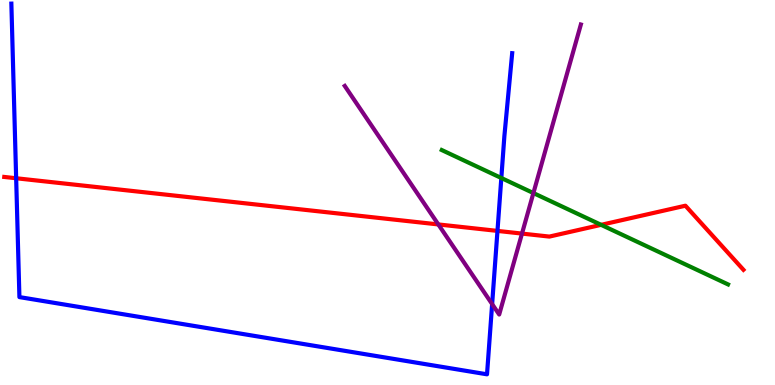[{'lines': ['blue', 'red'], 'intersections': [{'x': 0.208, 'y': 5.37}, {'x': 6.42, 'y': 4.0}]}, {'lines': ['green', 'red'], 'intersections': [{'x': 7.76, 'y': 4.16}]}, {'lines': ['purple', 'red'], 'intersections': [{'x': 5.66, 'y': 4.17}, {'x': 6.74, 'y': 3.93}]}, {'lines': ['blue', 'green'], 'intersections': [{'x': 6.47, 'y': 5.38}]}, {'lines': ['blue', 'purple'], 'intersections': [{'x': 6.35, 'y': 2.1}]}, {'lines': ['green', 'purple'], 'intersections': [{'x': 6.88, 'y': 4.99}]}]